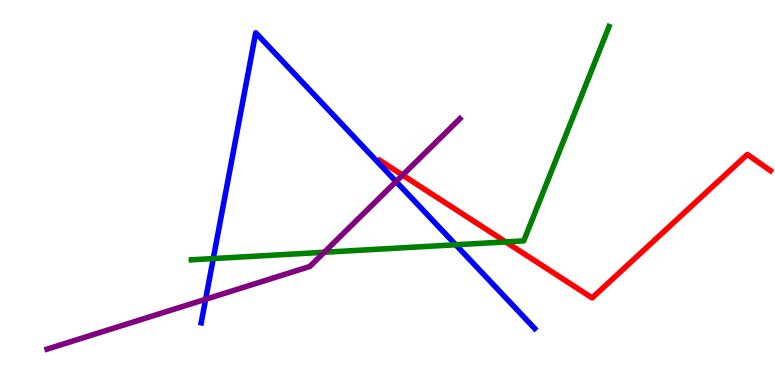[{'lines': ['blue', 'red'], 'intersections': []}, {'lines': ['green', 'red'], 'intersections': [{'x': 6.53, 'y': 3.72}]}, {'lines': ['purple', 'red'], 'intersections': [{'x': 5.2, 'y': 5.45}]}, {'lines': ['blue', 'green'], 'intersections': [{'x': 2.75, 'y': 3.28}, {'x': 5.88, 'y': 3.64}]}, {'lines': ['blue', 'purple'], 'intersections': [{'x': 2.65, 'y': 2.23}, {'x': 5.11, 'y': 5.28}]}, {'lines': ['green', 'purple'], 'intersections': [{'x': 4.18, 'y': 3.45}]}]